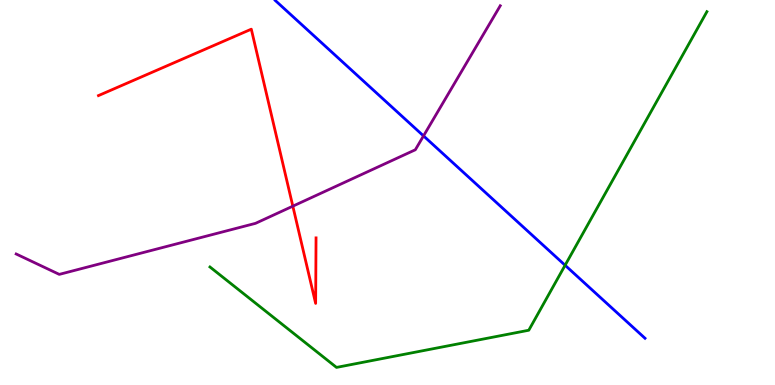[{'lines': ['blue', 'red'], 'intersections': []}, {'lines': ['green', 'red'], 'intersections': []}, {'lines': ['purple', 'red'], 'intersections': [{'x': 3.78, 'y': 4.65}]}, {'lines': ['blue', 'green'], 'intersections': [{'x': 7.29, 'y': 3.11}]}, {'lines': ['blue', 'purple'], 'intersections': [{'x': 5.46, 'y': 6.47}]}, {'lines': ['green', 'purple'], 'intersections': []}]